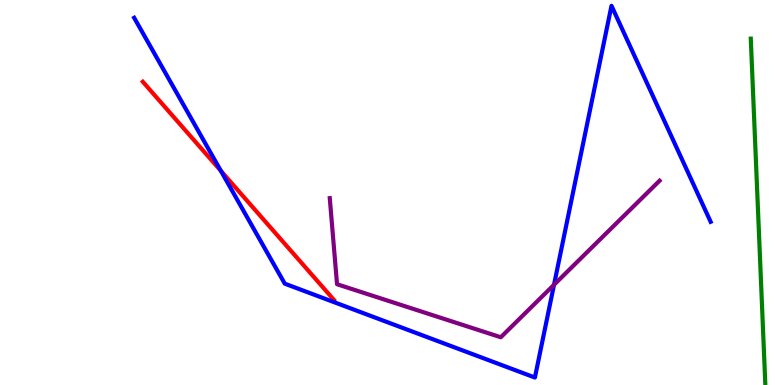[{'lines': ['blue', 'red'], 'intersections': [{'x': 2.85, 'y': 5.56}]}, {'lines': ['green', 'red'], 'intersections': []}, {'lines': ['purple', 'red'], 'intersections': []}, {'lines': ['blue', 'green'], 'intersections': []}, {'lines': ['blue', 'purple'], 'intersections': [{'x': 7.15, 'y': 2.6}]}, {'lines': ['green', 'purple'], 'intersections': []}]